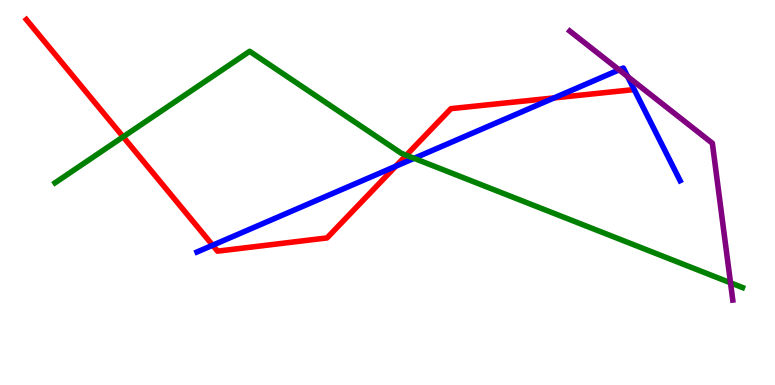[{'lines': ['blue', 'red'], 'intersections': [{'x': 2.74, 'y': 3.63}, {'x': 5.11, 'y': 5.68}, {'x': 7.15, 'y': 7.46}]}, {'lines': ['green', 'red'], 'intersections': [{'x': 1.59, 'y': 6.45}, {'x': 5.24, 'y': 5.97}]}, {'lines': ['purple', 'red'], 'intersections': []}, {'lines': ['blue', 'green'], 'intersections': [{'x': 5.34, 'y': 5.89}]}, {'lines': ['blue', 'purple'], 'intersections': [{'x': 7.99, 'y': 8.19}, {'x': 8.1, 'y': 8.01}]}, {'lines': ['green', 'purple'], 'intersections': [{'x': 9.43, 'y': 2.65}]}]